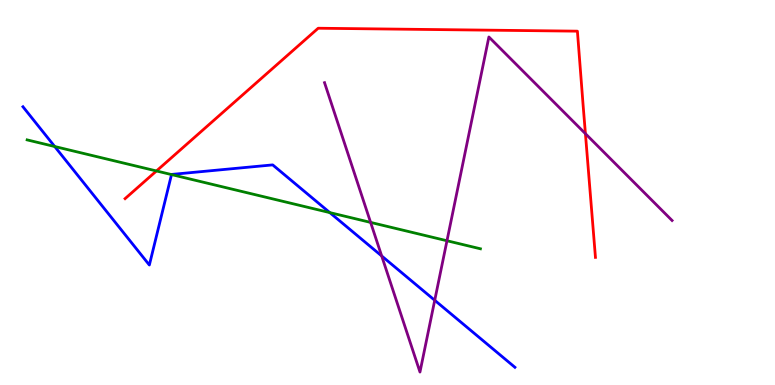[{'lines': ['blue', 'red'], 'intersections': []}, {'lines': ['green', 'red'], 'intersections': [{'x': 2.02, 'y': 5.56}]}, {'lines': ['purple', 'red'], 'intersections': [{'x': 7.55, 'y': 6.53}]}, {'lines': ['blue', 'green'], 'intersections': [{'x': 0.706, 'y': 6.19}, {'x': 2.21, 'y': 5.47}, {'x': 4.26, 'y': 4.48}]}, {'lines': ['blue', 'purple'], 'intersections': [{'x': 4.92, 'y': 3.35}, {'x': 5.61, 'y': 2.2}]}, {'lines': ['green', 'purple'], 'intersections': [{'x': 4.78, 'y': 4.22}, {'x': 5.77, 'y': 3.75}]}]